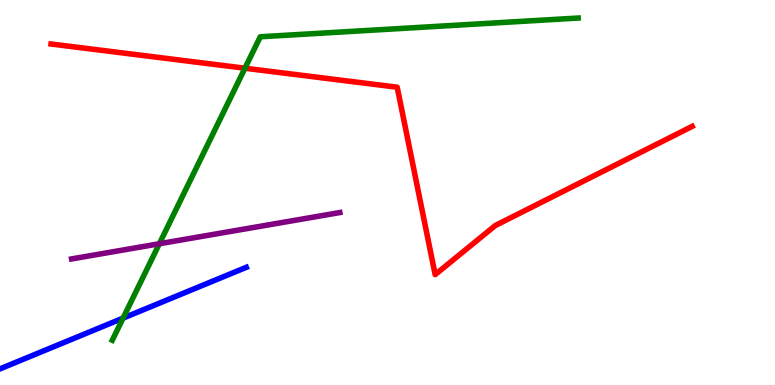[{'lines': ['blue', 'red'], 'intersections': []}, {'lines': ['green', 'red'], 'intersections': [{'x': 3.16, 'y': 8.23}]}, {'lines': ['purple', 'red'], 'intersections': []}, {'lines': ['blue', 'green'], 'intersections': [{'x': 1.59, 'y': 1.74}]}, {'lines': ['blue', 'purple'], 'intersections': []}, {'lines': ['green', 'purple'], 'intersections': [{'x': 2.06, 'y': 3.67}]}]